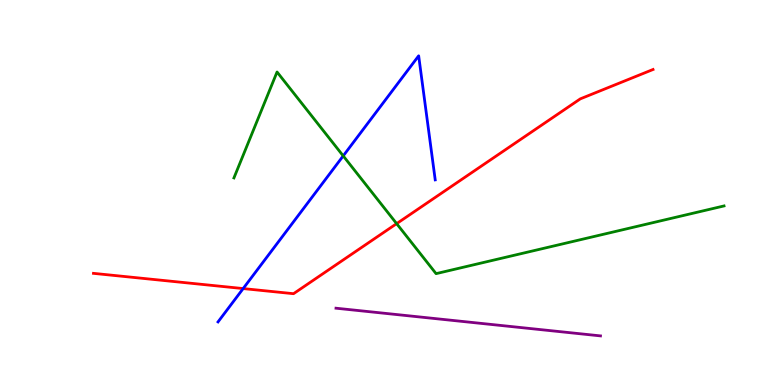[{'lines': ['blue', 'red'], 'intersections': [{'x': 3.14, 'y': 2.5}]}, {'lines': ['green', 'red'], 'intersections': [{'x': 5.12, 'y': 4.19}]}, {'lines': ['purple', 'red'], 'intersections': []}, {'lines': ['blue', 'green'], 'intersections': [{'x': 4.43, 'y': 5.95}]}, {'lines': ['blue', 'purple'], 'intersections': []}, {'lines': ['green', 'purple'], 'intersections': []}]